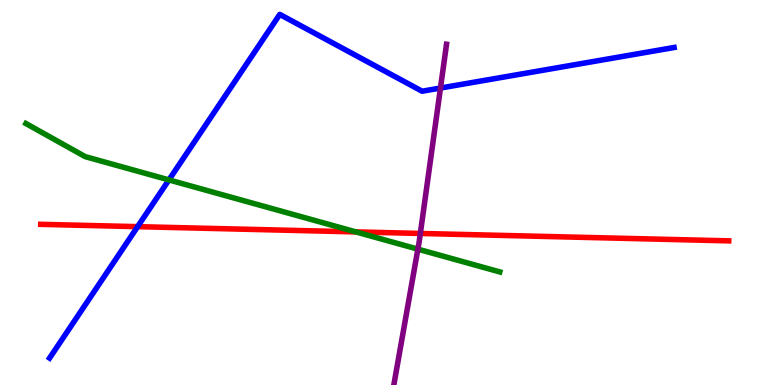[{'lines': ['blue', 'red'], 'intersections': [{'x': 1.78, 'y': 4.11}]}, {'lines': ['green', 'red'], 'intersections': [{'x': 4.59, 'y': 3.98}]}, {'lines': ['purple', 'red'], 'intersections': [{'x': 5.42, 'y': 3.94}]}, {'lines': ['blue', 'green'], 'intersections': [{'x': 2.18, 'y': 5.33}]}, {'lines': ['blue', 'purple'], 'intersections': [{'x': 5.68, 'y': 7.71}]}, {'lines': ['green', 'purple'], 'intersections': [{'x': 5.39, 'y': 3.53}]}]